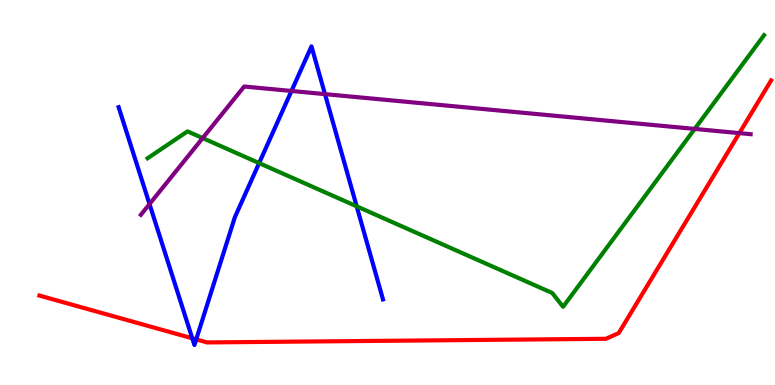[{'lines': ['blue', 'red'], 'intersections': [{'x': 2.48, 'y': 1.21}, {'x': 2.53, 'y': 1.18}]}, {'lines': ['green', 'red'], 'intersections': []}, {'lines': ['purple', 'red'], 'intersections': [{'x': 9.54, 'y': 6.54}]}, {'lines': ['blue', 'green'], 'intersections': [{'x': 3.34, 'y': 5.76}, {'x': 4.6, 'y': 4.64}]}, {'lines': ['blue', 'purple'], 'intersections': [{'x': 1.93, 'y': 4.7}, {'x': 3.76, 'y': 7.64}, {'x': 4.19, 'y': 7.56}]}, {'lines': ['green', 'purple'], 'intersections': [{'x': 2.62, 'y': 6.41}, {'x': 8.96, 'y': 6.65}]}]